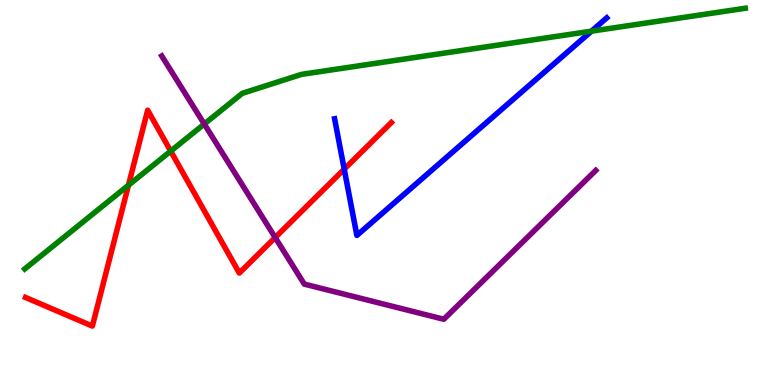[{'lines': ['blue', 'red'], 'intersections': [{'x': 4.44, 'y': 5.61}]}, {'lines': ['green', 'red'], 'intersections': [{'x': 1.66, 'y': 5.19}, {'x': 2.2, 'y': 6.07}]}, {'lines': ['purple', 'red'], 'intersections': [{'x': 3.55, 'y': 3.83}]}, {'lines': ['blue', 'green'], 'intersections': [{'x': 7.63, 'y': 9.19}]}, {'lines': ['blue', 'purple'], 'intersections': []}, {'lines': ['green', 'purple'], 'intersections': [{'x': 2.64, 'y': 6.78}]}]